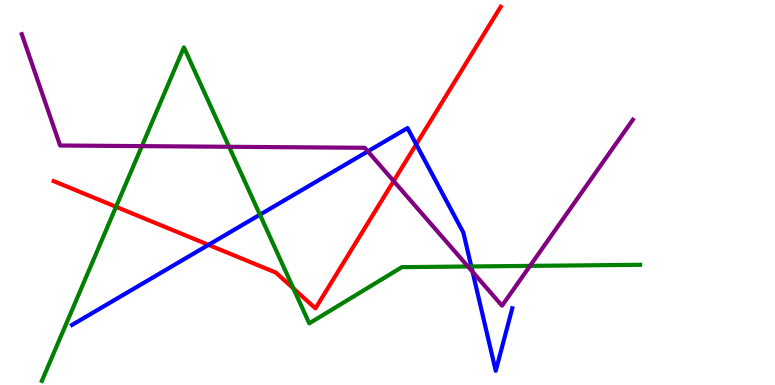[{'lines': ['blue', 'red'], 'intersections': [{'x': 2.69, 'y': 3.64}, {'x': 5.37, 'y': 6.25}]}, {'lines': ['green', 'red'], 'intersections': [{'x': 1.5, 'y': 4.63}, {'x': 3.79, 'y': 2.51}]}, {'lines': ['purple', 'red'], 'intersections': [{'x': 5.08, 'y': 5.3}]}, {'lines': ['blue', 'green'], 'intersections': [{'x': 3.35, 'y': 4.42}, {'x': 6.08, 'y': 3.08}]}, {'lines': ['blue', 'purple'], 'intersections': [{'x': 4.75, 'y': 6.07}, {'x': 6.1, 'y': 2.94}]}, {'lines': ['green', 'purple'], 'intersections': [{'x': 1.83, 'y': 6.2}, {'x': 2.96, 'y': 6.19}, {'x': 6.04, 'y': 3.08}, {'x': 6.84, 'y': 3.09}]}]